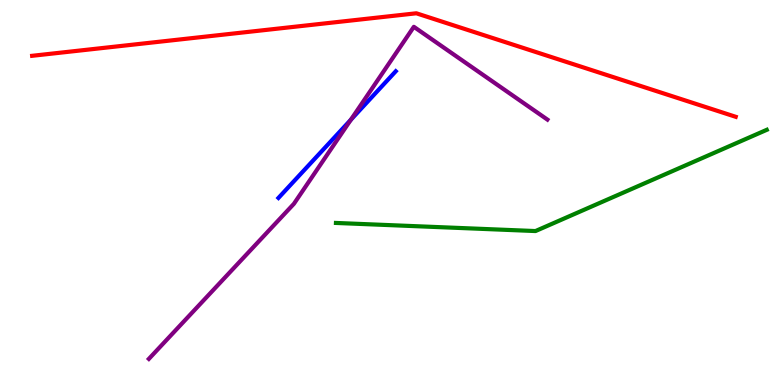[{'lines': ['blue', 'red'], 'intersections': []}, {'lines': ['green', 'red'], 'intersections': []}, {'lines': ['purple', 'red'], 'intersections': []}, {'lines': ['blue', 'green'], 'intersections': []}, {'lines': ['blue', 'purple'], 'intersections': [{'x': 4.53, 'y': 6.89}]}, {'lines': ['green', 'purple'], 'intersections': []}]